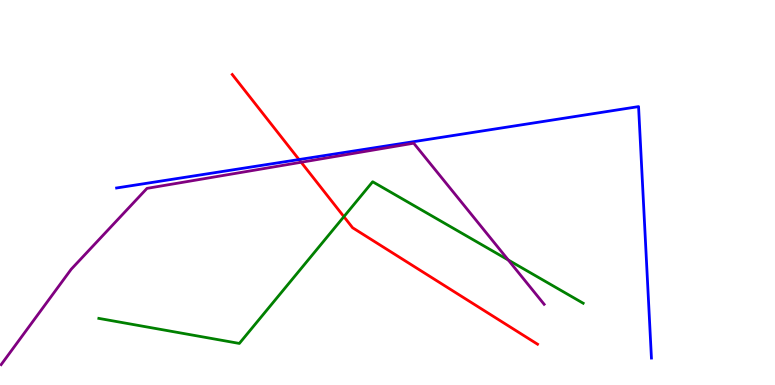[{'lines': ['blue', 'red'], 'intersections': [{'x': 3.86, 'y': 5.86}]}, {'lines': ['green', 'red'], 'intersections': [{'x': 4.44, 'y': 4.37}]}, {'lines': ['purple', 'red'], 'intersections': [{'x': 3.89, 'y': 5.79}]}, {'lines': ['blue', 'green'], 'intersections': []}, {'lines': ['blue', 'purple'], 'intersections': []}, {'lines': ['green', 'purple'], 'intersections': [{'x': 6.56, 'y': 3.25}]}]